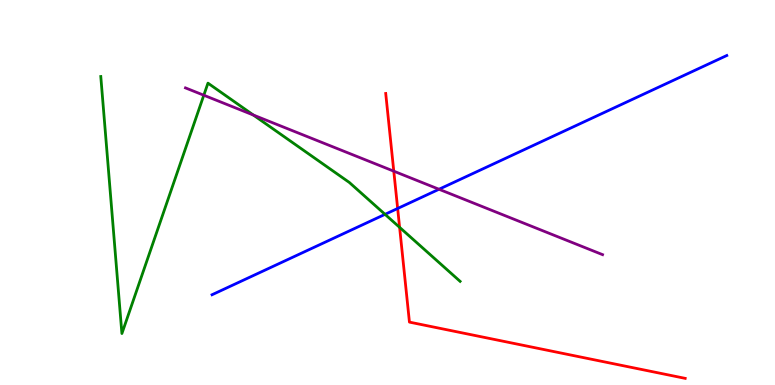[{'lines': ['blue', 'red'], 'intersections': [{'x': 5.13, 'y': 4.59}]}, {'lines': ['green', 'red'], 'intersections': [{'x': 5.16, 'y': 4.09}]}, {'lines': ['purple', 'red'], 'intersections': [{'x': 5.08, 'y': 5.55}]}, {'lines': ['blue', 'green'], 'intersections': [{'x': 4.97, 'y': 4.43}]}, {'lines': ['blue', 'purple'], 'intersections': [{'x': 5.66, 'y': 5.08}]}, {'lines': ['green', 'purple'], 'intersections': [{'x': 2.63, 'y': 7.53}, {'x': 3.27, 'y': 7.01}]}]